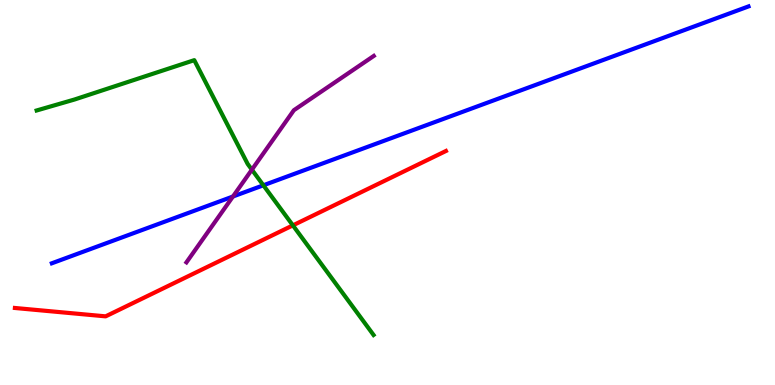[{'lines': ['blue', 'red'], 'intersections': []}, {'lines': ['green', 'red'], 'intersections': [{'x': 3.78, 'y': 4.15}]}, {'lines': ['purple', 'red'], 'intersections': []}, {'lines': ['blue', 'green'], 'intersections': [{'x': 3.4, 'y': 5.19}]}, {'lines': ['blue', 'purple'], 'intersections': [{'x': 3.01, 'y': 4.9}]}, {'lines': ['green', 'purple'], 'intersections': [{'x': 3.25, 'y': 5.59}]}]